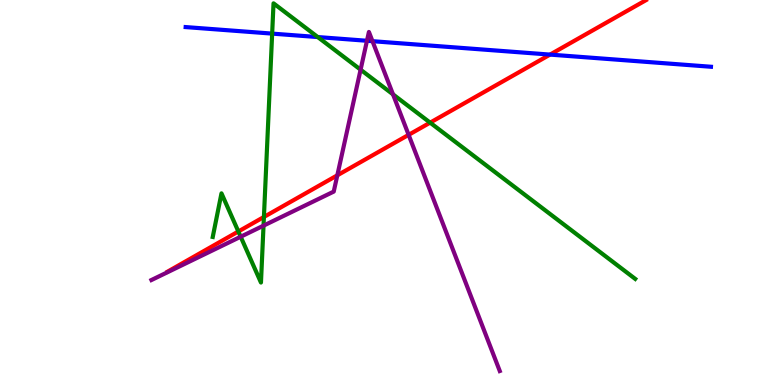[{'lines': ['blue', 'red'], 'intersections': [{'x': 7.1, 'y': 8.58}]}, {'lines': ['green', 'red'], 'intersections': [{'x': 3.08, 'y': 3.99}, {'x': 3.41, 'y': 4.36}, {'x': 5.55, 'y': 6.81}]}, {'lines': ['purple', 'red'], 'intersections': [{'x': 4.35, 'y': 5.45}, {'x': 5.27, 'y': 6.5}]}, {'lines': ['blue', 'green'], 'intersections': [{'x': 3.51, 'y': 9.13}, {'x': 4.1, 'y': 9.04}]}, {'lines': ['blue', 'purple'], 'intersections': [{'x': 4.74, 'y': 8.94}, {'x': 4.81, 'y': 8.93}]}, {'lines': ['green', 'purple'], 'intersections': [{'x': 3.11, 'y': 3.85}, {'x': 3.4, 'y': 4.14}, {'x': 4.65, 'y': 8.19}, {'x': 5.07, 'y': 7.55}]}]